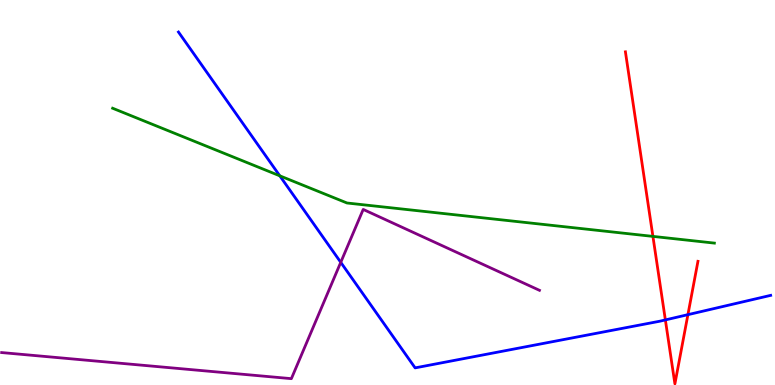[{'lines': ['blue', 'red'], 'intersections': [{'x': 8.59, 'y': 1.69}, {'x': 8.88, 'y': 1.83}]}, {'lines': ['green', 'red'], 'intersections': [{'x': 8.42, 'y': 3.86}]}, {'lines': ['purple', 'red'], 'intersections': []}, {'lines': ['blue', 'green'], 'intersections': [{'x': 3.61, 'y': 5.43}]}, {'lines': ['blue', 'purple'], 'intersections': [{'x': 4.4, 'y': 3.19}]}, {'lines': ['green', 'purple'], 'intersections': []}]